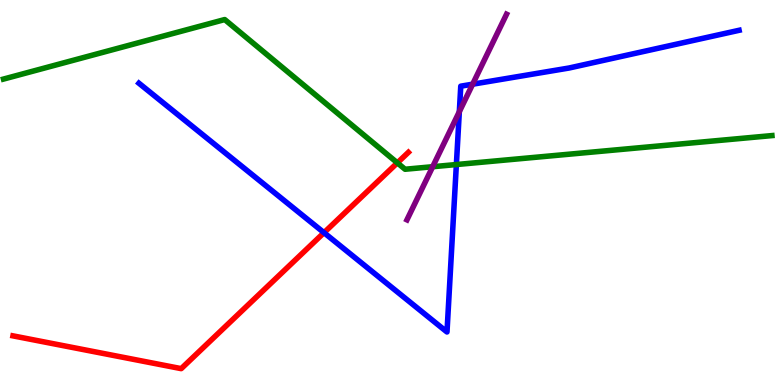[{'lines': ['blue', 'red'], 'intersections': [{'x': 4.18, 'y': 3.96}]}, {'lines': ['green', 'red'], 'intersections': [{'x': 5.13, 'y': 5.77}]}, {'lines': ['purple', 'red'], 'intersections': []}, {'lines': ['blue', 'green'], 'intersections': [{'x': 5.89, 'y': 5.73}]}, {'lines': ['blue', 'purple'], 'intersections': [{'x': 5.93, 'y': 7.1}, {'x': 6.1, 'y': 7.81}]}, {'lines': ['green', 'purple'], 'intersections': [{'x': 5.58, 'y': 5.67}]}]